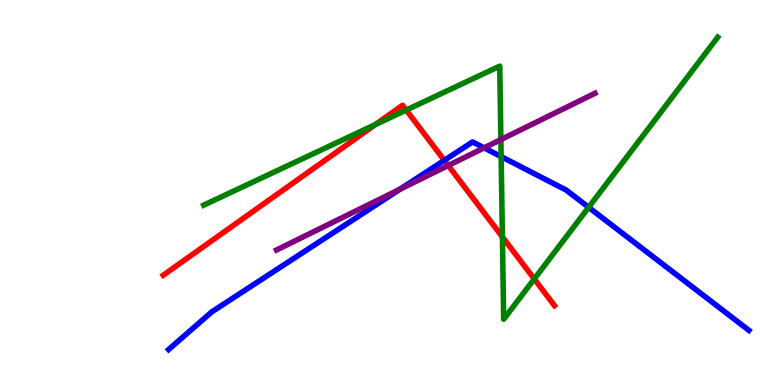[{'lines': ['blue', 'red'], 'intersections': [{'x': 5.73, 'y': 5.84}]}, {'lines': ['green', 'red'], 'intersections': [{'x': 4.84, 'y': 6.77}, {'x': 5.24, 'y': 7.14}, {'x': 6.48, 'y': 3.85}, {'x': 6.89, 'y': 2.75}]}, {'lines': ['purple', 'red'], 'intersections': [{'x': 5.78, 'y': 5.7}]}, {'lines': ['blue', 'green'], 'intersections': [{'x': 6.47, 'y': 5.93}, {'x': 7.6, 'y': 4.62}]}, {'lines': ['blue', 'purple'], 'intersections': [{'x': 5.16, 'y': 5.08}, {'x': 6.25, 'y': 6.16}]}, {'lines': ['green', 'purple'], 'intersections': [{'x': 6.46, 'y': 6.37}]}]